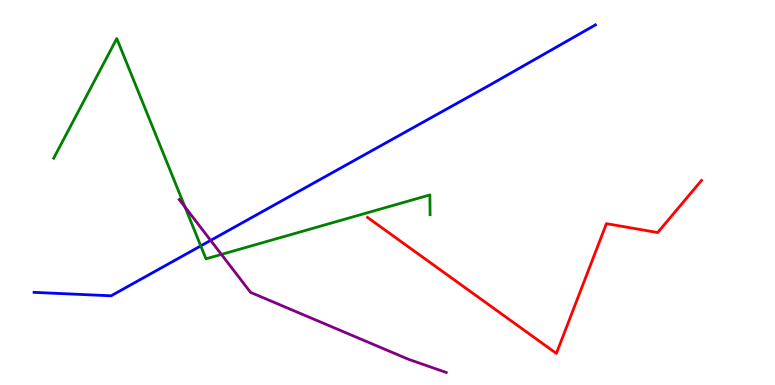[{'lines': ['blue', 'red'], 'intersections': []}, {'lines': ['green', 'red'], 'intersections': []}, {'lines': ['purple', 'red'], 'intersections': []}, {'lines': ['blue', 'green'], 'intersections': [{'x': 2.59, 'y': 3.61}]}, {'lines': ['blue', 'purple'], 'intersections': [{'x': 2.72, 'y': 3.76}]}, {'lines': ['green', 'purple'], 'intersections': [{'x': 2.39, 'y': 4.62}, {'x': 2.86, 'y': 3.39}]}]